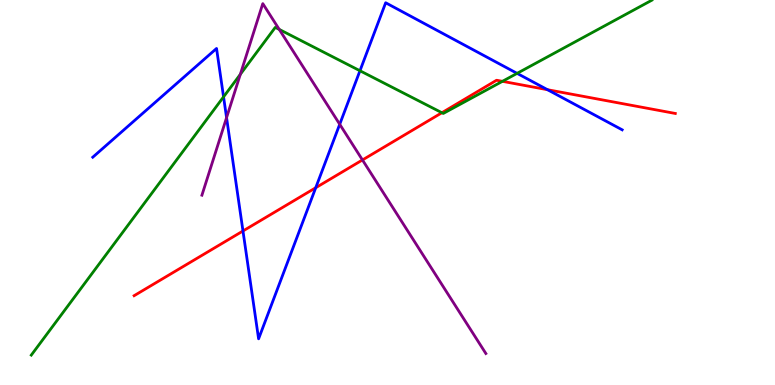[{'lines': ['blue', 'red'], 'intersections': [{'x': 3.14, 'y': 4.0}, {'x': 4.07, 'y': 5.12}, {'x': 7.06, 'y': 7.67}]}, {'lines': ['green', 'red'], 'intersections': [{'x': 5.7, 'y': 7.07}, {'x': 6.48, 'y': 7.89}]}, {'lines': ['purple', 'red'], 'intersections': [{'x': 4.68, 'y': 5.85}]}, {'lines': ['blue', 'green'], 'intersections': [{'x': 2.88, 'y': 7.48}, {'x': 4.64, 'y': 8.16}, {'x': 6.67, 'y': 8.09}]}, {'lines': ['blue', 'purple'], 'intersections': [{'x': 2.92, 'y': 6.94}, {'x': 4.38, 'y': 6.77}]}, {'lines': ['green', 'purple'], 'intersections': [{'x': 3.1, 'y': 8.07}, {'x': 3.6, 'y': 9.24}]}]